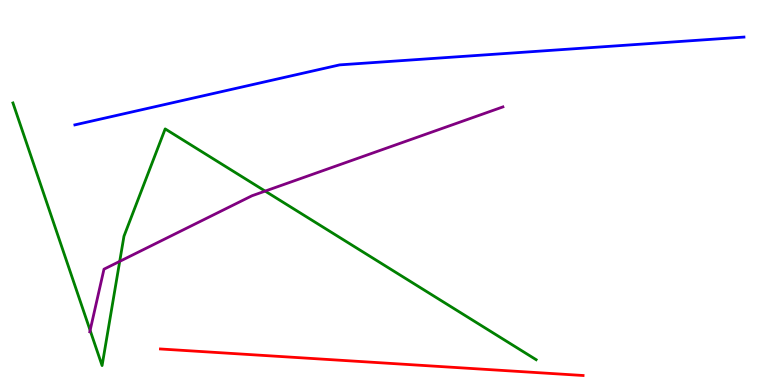[{'lines': ['blue', 'red'], 'intersections': []}, {'lines': ['green', 'red'], 'intersections': []}, {'lines': ['purple', 'red'], 'intersections': []}, {'lines': ['blue', 'green'], 'intersections': []}, {'lines': ['blue', 'purple'], 'intersections': []}, {'lines': ['green', 'purple'], 'intersections': [{'x': 1.16, 'y': 1.42}, {'x': 1.54, 'y': 3.21}, {'x': 3.42, 'y': 5.04}]}]